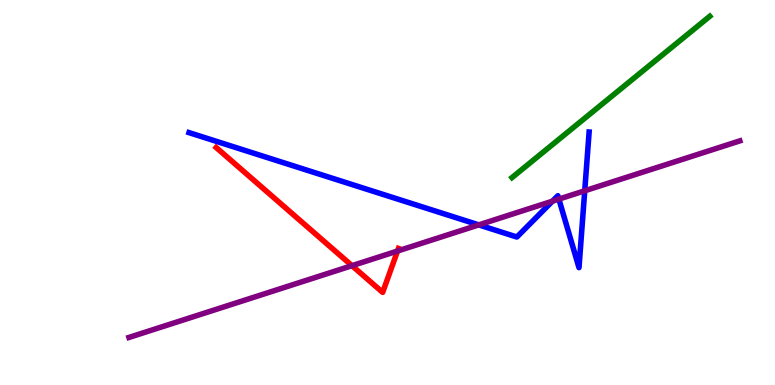[{'lines': ['blue', 'red'], 'intersections': []}, {'lines': ['green', 'red'], 'intersections': []}, {'lines': ['purple', 'red'], 'intersections': [{'x': 4.54, 'y': 3.1}, {'x': 5.13, 'y': 3.48}]}, {'lines': ['blue', 'green'], 'intersections': []}, {'lines': ['blue', 'purple'], 'intersections': [{'x': 6.18, 'y': 4.16}, {'x': 7.13, 'y': 4.77}, {'x': 7.21, 'y': 4.83}, {'x': 7.54, 'y': 5.04}]}, {'lines': ['green', 'purple'], 'intersections': []}]